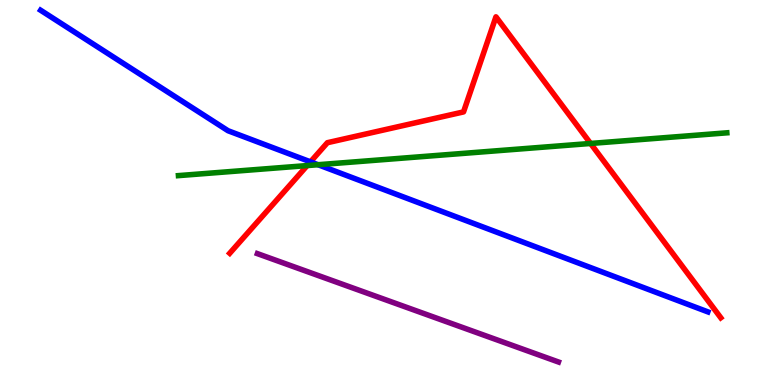[{'lines': ['blue', 'red'], 'intersections': [{'x': 4.01, 'y': 5.8}]}, {'lines': ['green', 'red'], 'intersections': [{'x': 3.96, 'y': 5.7}, {'x': 7.62, 'y': 6.27}]}, {'lines': ['purple', 'red'], 'intersections': []}, {'lines': ['blue', 'green'], 'intersections': [{'x': 4.1, 'y': 5.72}]}, {'lines': ['blue', 'purple'], 'intersections': []}, {'lines': ['green', 'purple'], 'intersections': []}]